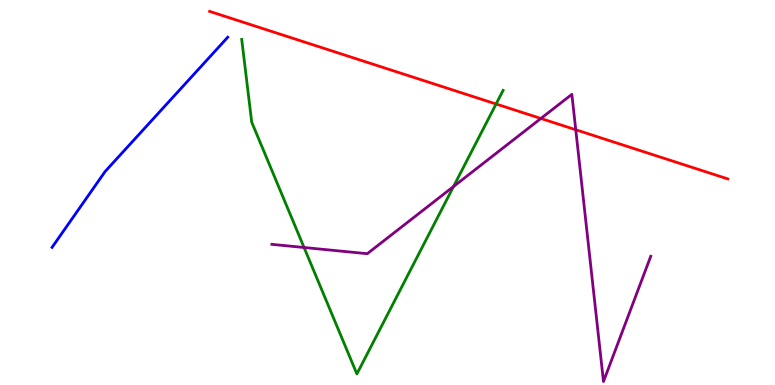[{'lines': ['blue', 'red'], 'intersections': []}, {'lines': ['green', 'red'], 'intersections': [{'x': 6.4, 'y': 7.3}]}, {'lines': ['purple', 'red'], 'intersections': [{'x': 6.98, 'y': 6.92}, {'x': 7.43, 'y': 6.63}]}, {'lines': ['blue', 'green'], 'intersections': []}, {'lines': ['blue', 'purple'], 'intersections': []}, {'lines': ['green', 'purple'], 'intersections': [{'x': 3.92, 'y': 3.57}, {'x': 5.85, 'y': 5.16}]}]